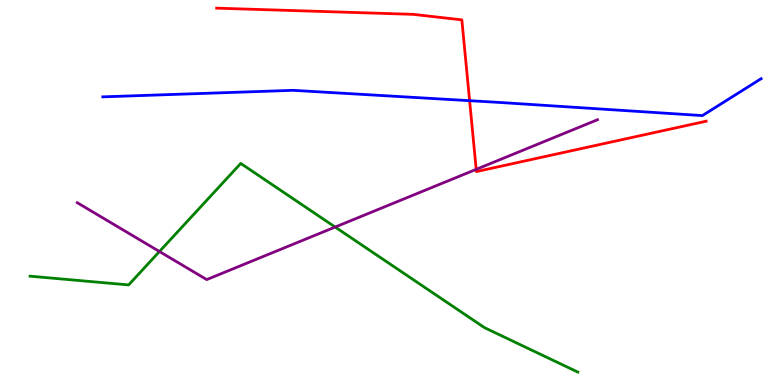[{'lines': ['blue', 'red'], 'intersections': [{'x': 6.06, 'y': 7.38}]}, {'lines': ['green', 'red'], 'intersections': []}, {'lines': ['purple', 'red'], 'intersections': [{'x': 6.14, 'y': 5.6}]}, {'lines': ['blue', 'green'], 'intersections': []}, {'lines': ['blue', 'purple'], 'intersections': []}, {'lines': ['green', 'purple'], 'intersections': [{'x': 2.06, 'y': 3.47}, {'x': 4.32, 'y': 4.1}]}]